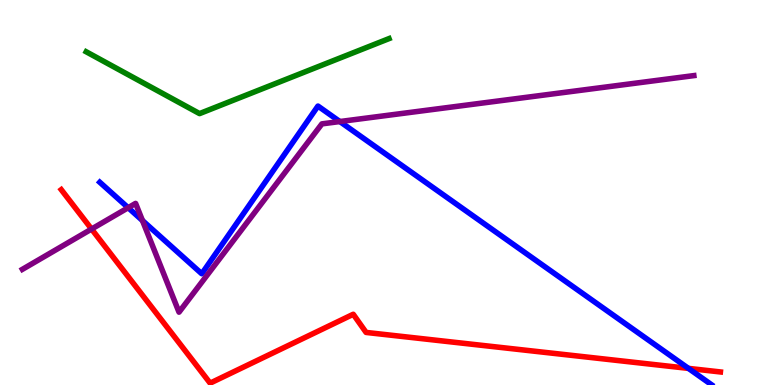[{'lines': ['blue', 'red'], 'intersections': [{'x': 8.88, 'y': 0.432}]}, {'lines': ['green', 'red'], 'intersections': []}, {'lines': ['purple', 'red'], 'intersections': [{'x': 1.18, 'y': 4.05}]}, {'lines': ['blue', 'green'], 'intersections': []}, {'lines': ['blue', 'purple'], 'intersections': [{'x': 1.65, 'y': 4.6}, {'x': 1.84, 'y': 4.27}, {'x': 4.38, 'y': 6.84}]}, {'lines': ['green', 'purple'], 'intersections': []}]